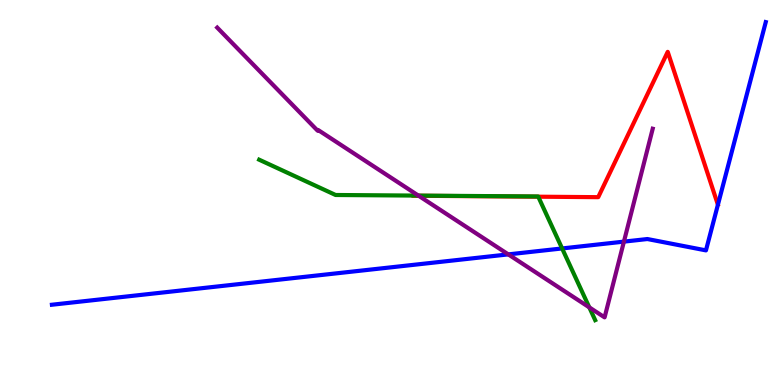[{'lines': ['blue', 'red'], 'intersections': []}, {'lines': ['green', 'red'], 'intersections': [{'x': 6.95, 'y': 4.89}]}, {'lines': ['purple', 'red'], 'intersections': [{'x': 5.4, 'y': 4.92}]}, {'lines': ['blue', 'green'], 'intersections': [{'x': 7.25, 'y': 3.55}]}, {'lines': ['blue', 'purple'], 'intersections': [{'x': 6.56, 'y': 3.39}, {'x': 8.05, 'y': 3.72}]}, {'lines': ['green', 'purple'], 'intersections': [{'x': 5.4, 'y': 4.92}, {'x': 7.6, 'y': 2.02}]}]